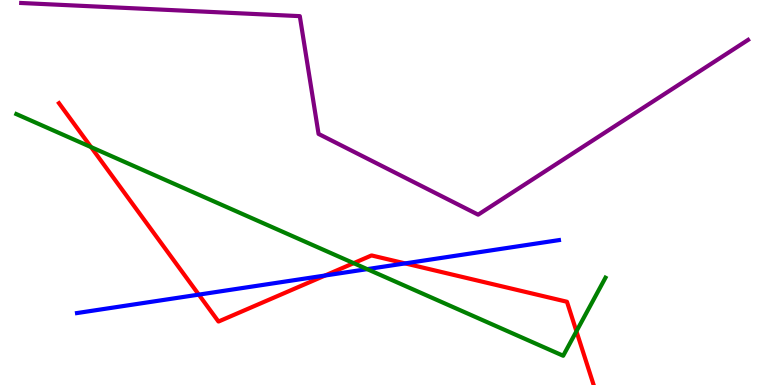[{'lines': ['blue', 'red'], 'intersections': [{'x': 2.57, 'y': 2.35}, {'x': 4.19, 'y': 2.84}, {'x': 5.23, 'y': 3.16}]}, {'lines': ['green', 'red'], 'intersections': [{'x': 1.17, 'y': 6.18}, {'x': 4.56, 'y': 3.16}, {'x': 7.44, 'y': 1.4}]}, {'lines': ['purple', 'red'], 'intersections': []}, {'lines': ['blue', 'green'], 'intersections': [{'x': 4.74, 'y': 3.01}]}, {'lines': ['blue', 'purple'], 'intersections': []}, {'lines': ['green', 'purple'], 'intersections': []}]